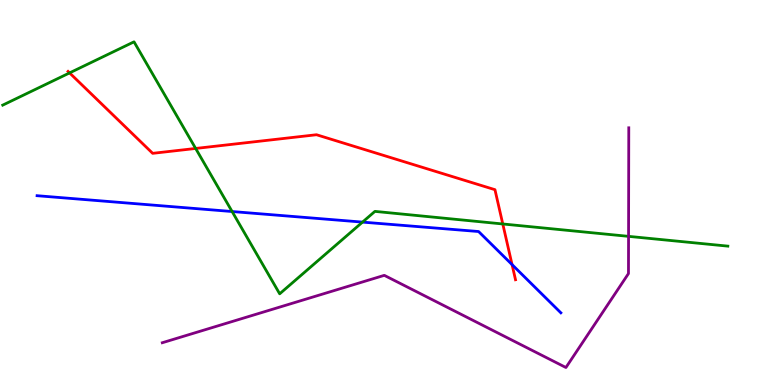[{'lines': ['blue', 'red'], 'intersections': [{'x': 6.61, 'y': 3.13}]}, {'lines': ['green', 'red'], 'intersections': [{'x': 0.898, 'y': 8.11}, {'x': 2.52, 'y': 6.14}, {'x': 6.49, 'y': 4.18}]}, {'lines': ['purple', 'red'], 'intersections': []}, {'lines': ['blue', 'green'], 'intersections': [{'x': 3.0, 'y': 4.51}, {'x': 4.68, 'y': 4.23}]}, {'lines': ['blue', 'purple'], 'intersections': []}, {'lines': ['green', 'purple'], 'intersections': [{'x': 8.11, 'y': 3.86}]}]